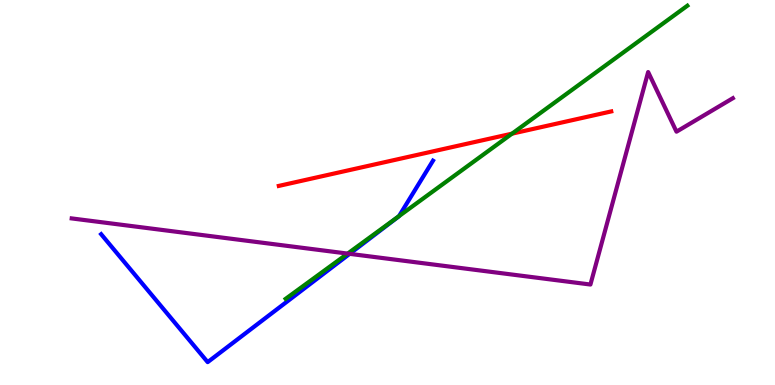[{'lines': ['blue', 'red'], 'intersections': []}, {'lines': ['green', 'red'], 'intersections': [{'x': 6.61, 'y': 6.53}]}, {'lines': ['purple', 'red'], 'intersections': []}, {'lines': ['blue', 'green'], 'intersections': [{'x': 5.15, 'y': 4.39}]}, {'lines': ['blue', 'purple'], 'intersections': [{'x': 4.51, 'y': 3.41}]}, {'lines': ['green', 'purple'], 'intersections': [{'x': 4.49, 'y': 3.41}]}]